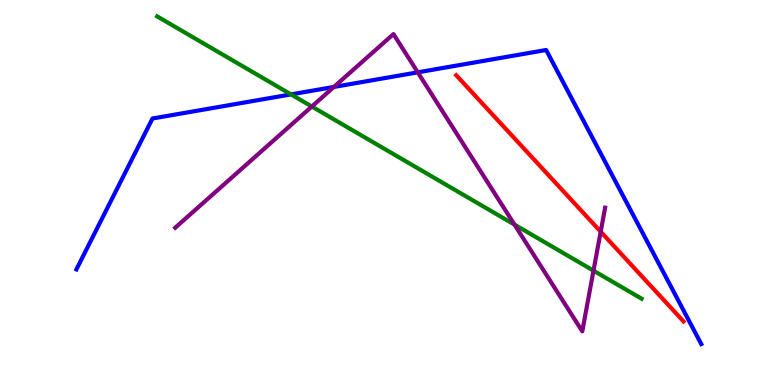[{'lines': ['blue', 'red'], 'intersections': []}, {'lines': ['green', 'red'], 'intersections': []}, {'lines': ['purple', 'red'], 'intersections': [{'x': 7.75, 'y': 3.98}]}, {'lines': ['blue', 'green'], 'intersections': [{'x': 3.75, 'y': 7.55}]}, {'lines': ['blue', 'purple'], 'intersections': [{'x': 4.31, 'y': 7.74}, {'x': 5.39, 'y': 8.12}]}, {'lines': ['green', 'purple'], 'intersections': [{'x': 4.02, 'y': 7.23}, {'x': 6.64, 'y': 4.17}, {'x': 7.66, 'y': 2.97}]}]